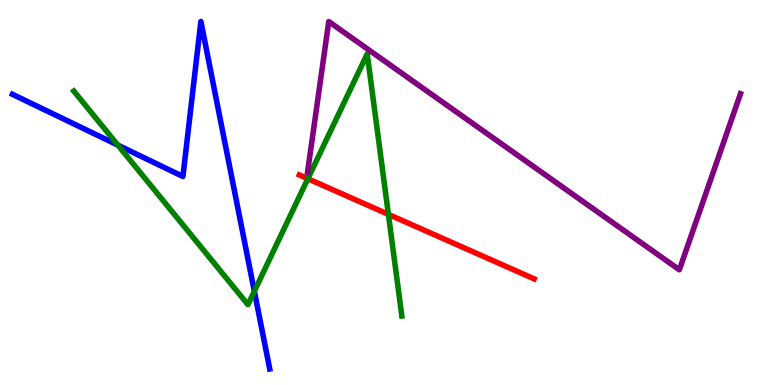[{'lines': ['blue', 'red'], 'intersections': []}, {'lines': ['green', 'red'], 'intersections': [{'x': 3.97, 'y': 5.36}, {'x': 5.01, 'y': 4.43}]}, {'lines': ['purple', 'red'], 'intersections': []}, {'lines': ['blue', 'green'], 'intersections': [{'x': 1.52, 'y': 6.23}, {'x': 3.28, 'y': 2.44}]}, {'lines': ['blue', 'purple'], 'intersections': []}, {'lines': ['green', 'purple'], 'intersections': []}]